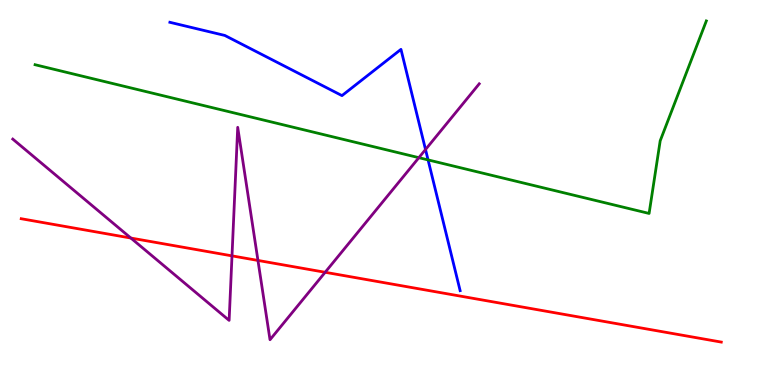[{'lines': ['blue', 'red'], 'intersections': []}, {'lines': ['green', 'red'], 'intersections': []}, {'lines': ['purple', 'red'], 'intersections': [{'x': 1.69, 'y': 3.82}, {'x': 2.99, 'y': 3.35}, {'x': 3.33, 'y': 3.24}, {'x': 4.2, 'y': 2.93}]}, {'lines': ['blue', 'green'], 'intersections': [{'x': 5.52, 'y': 5.85}]}, {'lines': ['blue', 'purple'], 'intersections': [{'x': 5.49, 'y': 6.12}]}, {'lines': ['green', 'purple'], 'intersections': [{'x': 5.4, 'y': 5.9}]}]